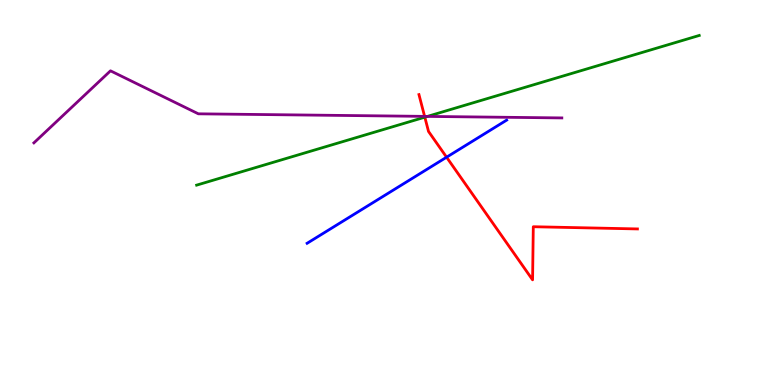[{'lines': ['blue', 'red'], 'intersections': [{'x': 5.76, 'y': 5.92}]}, {'lines': ['green', 'red'], 'intersections': [{'x': 5.48, 'y': 6.96}]}, {'lines': ['purple', 'red'], 'intersections': [{'x': 5.48, 'y': 6.98}]}, {'lines': ['blue', 'green'], 'intersections': []}, {'lines': ['blue', 'purple'], 'intersections': []}, {'lines': ['green', 'purple'], 'intersections': [{'x': 5.52, 'y': 6.98}]}]